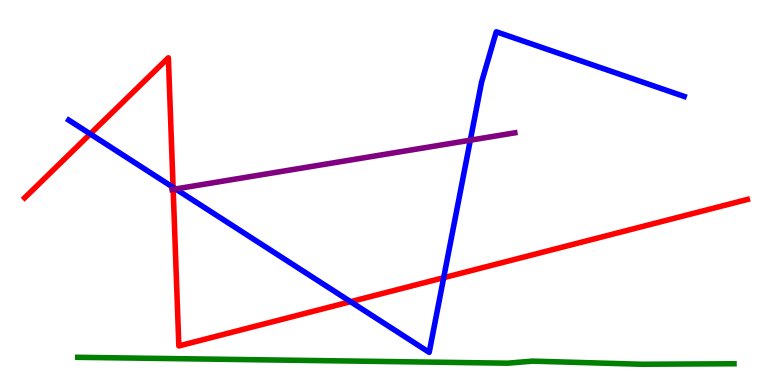[{'lines': ['blue', 'red'], 'intersections': [{'x': 1.16, 'y': 6.52}, {'x': 2.23, 'y': 5.13}, {'x': 4.52, 'y': 2.16}, {'x': 5.72, 'y': 2.79}]}, {'lines': ['green', 'red'], 'intersections': []}, {'lines': ['purple', 'red'], 'intersections': [{'x': 2.23, 'y': 5.08}]}, {'lines': ['blue', 'green'], 'intersections': []}, {'lines': ['blue', 'purple'], 'intersections': [{'x': 2.27, 'y': 5.09}, {'x': 6.07, 'y': 6.36}]}, {'lines': ['green', 'purple'], 'intersections': []}]